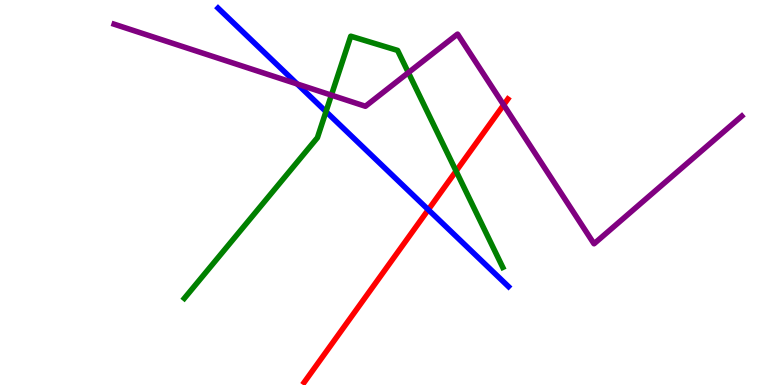[{'lines': ['blue', 'red'], 'intersections': [{'x': 5.53, 'y': 4.55}]}, {'lines': ['green', 'red'], 'intersections': [{'x': 5.88, 'y': 5.56}]}, {'lines': ['purple', 'red'], 'intersections': [{'x': 6.5, 'y': 7.28}]}, {'lines': ['blue', 'green'], 'intersections': [{'x': 4.21, 'y': 7.1}]}, {'lines': ['blue', 'purple'], 'intersections': [{'x': 3.83, 'y': 7.82}]}, {'lines': ['green', 'purple'], 'intersections': [{'x': 4.28, 'y': 7.53}, {'x': 5.27, 'y': 8.11}]}]